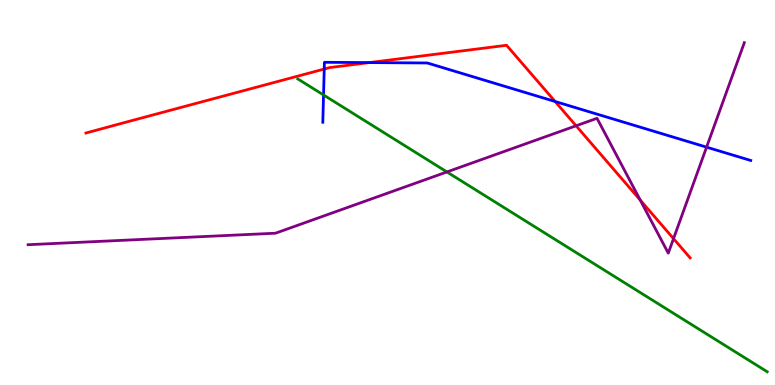[{'lines': ['blue', 'red'], 'intersections': [{'x': 4.18, 'y': 8.21}, {'x': 4.76, 'y': 8.37}, {'x': 7.16, 'y': 7.36}]}, {'lines': ['green', 'red'], 'intersections': []}, {'lines': ['purple', 'red'], 'intersections': [{'x': 7.43, 'y': 6.73}, {'x': 8.26, 'y': 4.8}, {'x': 8.69, 'y': 3.8}]}, {'lines': ['blue', 'green'], 'intersections': [{'x': 4.17, 'y': 7.53}]}, {'lines': ['blue', 'purple'], 'intersections': [{'x': 9.12, 'y': 6.18}]}, {'lines': ['green', 'purple'], 'intersections': [{'x': 5.77, 'y': 5.53}]}]